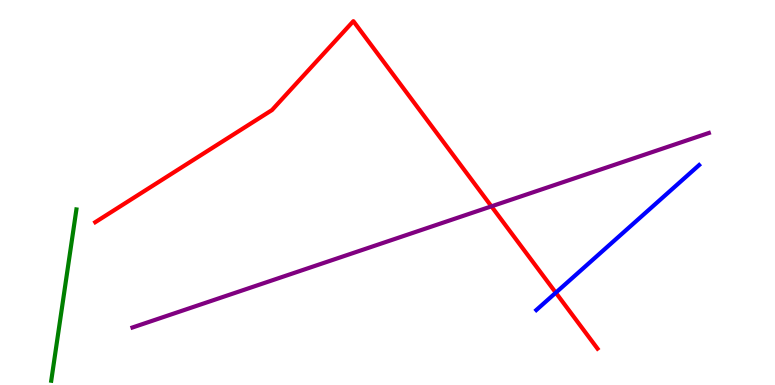[{'lines': ['blue', 'red'], 'intersections': [{'x': 7.17, 'y': 2.4}]}, {'lines': ['green', 'red'], 'intersections': []}, {'lines': ['purple', 'red'], 'intersections': [{'x': 6.34, 'y': 4.64}]}, {'lines': ['blue', 'green'], 'intersections': []}, {'lines': ['blue', 'purple'], 'intersections': []}, {'lines': ['green', 'purple'], 'intersections': []}]